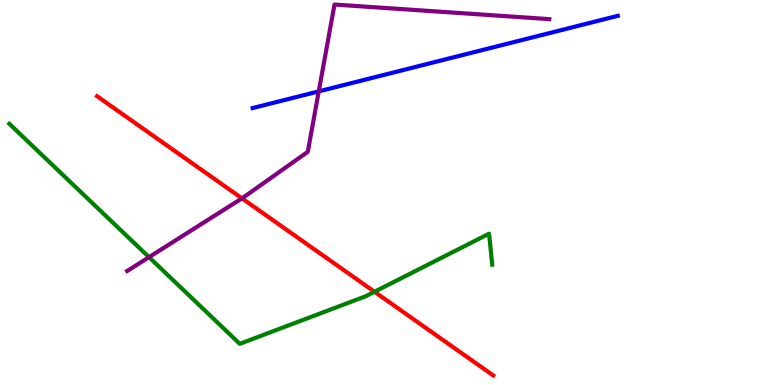[{'lines': ['blue', 'red'], 'intersections': []}, {'lines': ['green', 'red'], 'intersections': [{'x': 4.83, 'y': 2.42}]}, {'lines': ['purple', 'red'], 'intersections': [{'x': 3.12, 'y': 4.85}]}, {'lines': ['blue', 'green'], 'intersections': []}, {'lines': ['blue', 'purple'], 'intersections': [{'x': 4.11, 'y': 7.63}]}, {'lines': ['green', 'purple'], 'intersections': [{'x': 1.92, 'y': 3.32}]}]